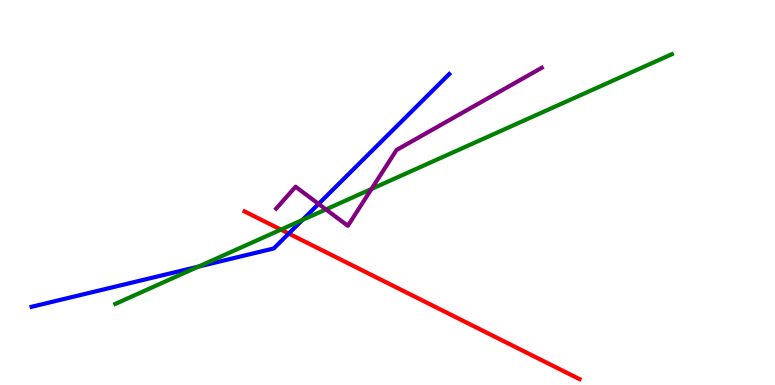[{'lines': ['blue', 'red'], 'intersections': [{'x': 3.73, 'y': 3.93}]}, {'lines': ['green', 'red'], 'intersections': [{'x': 3.62, 'y': 4.04}]}, {'lines': ['purple', 'red'], 'intersections': []}, {'lines': ['blue', 'green'], 'intersections': [{'x': 2.56, 'y': 3.08}, {'x': 3.9, 'y': 4.29}]}, {'lines': ['blue', 'purple'], 'intersections': [{'x': 4.11, 'y': 4.7}]}, {'lines': ['green', 'purple'], 'intersections': [{'x': 4.21, 'y': 4.56}, {'x': 4.79, 'y': 5.09}]}]